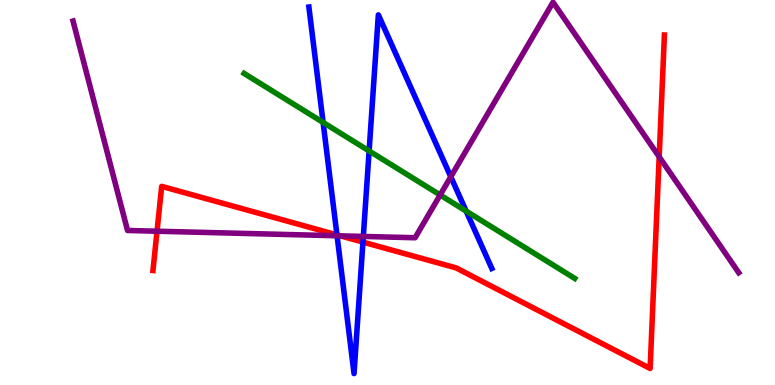[{'lines': ['blue', 'red'], 'intersections': [{'x': 4.35, 'y': 3.9}, {'x': 4.68, 'y': 3.71}]}, {'lines': ['green', 'red'], 'intersections': []}, {'lines': ['purple', 'red'], 'intersections': [{'x': 2.03, 'y': 3.99}, {'x': 4.39, 'y': 3.87}, {'x': 8.51, 'y': 5.93}]}, {'lines': ['blue', 'green'], 'intersections': [{'x': 4.17, 'y': 6.82}, {'x': 4.76, 'y': 6.08}, {'x': 6.02, 'y': 4.52}]}, {'lines': ['blue', 'purple'], 'intersections': [{'x': 4.35, 'y': 3.88}, {'x': 4.69, 'y': 3.86}, {'x': 5.82, 'y': 5.41}]}, {'lines': ['green', 'purple'], 'intersections': [{'x': 5.68, 'y': 4.94}]}]